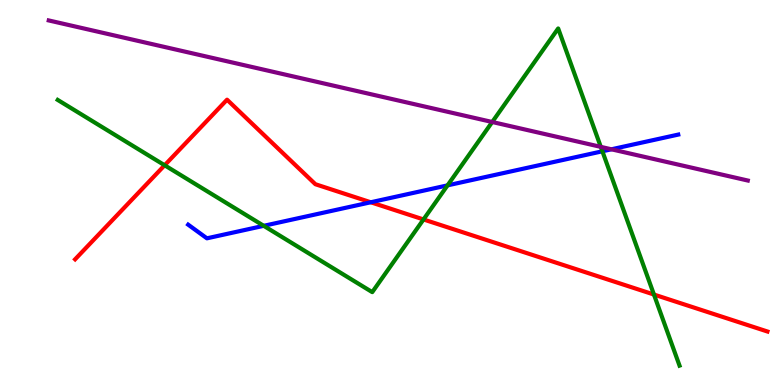[{'lines': ['blue', 'red'], 'intersections': [{'x': 4.78, 'y': 4.75}]}, {'lines': ['green', 'red'], 'intersections': [{'x': 2.12, 'y': 5.71}, {'x': 5.46, 'y': 4.3}, {'x': 8.44, 'y': 2.35}]}, {'lines': ['purple', 'red'], 'intersections': []}, {'lines': ['blue', 'green'], 'intersections': [{'x': 3.4, 'y': 4.13}, {'x': 5.77, 'y': 5.19}, {'x': 7.77, 'y': 6.07}]}, {'lines': ['blue', 'purple'], 'intersections': [{'x': 7.89, 'y': 6.12}]}, {'lines': ['green', 'purple'], 'intersections': [{'x': 6.35, 'y': 6.83}, {'x': 7.75, 'y': 6.19}]}]